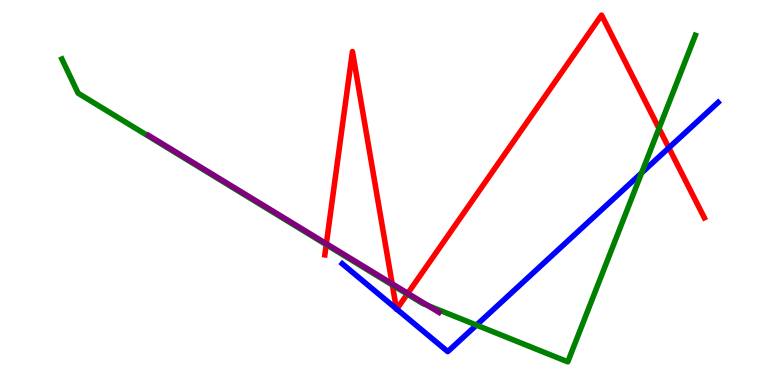[{'lines': ['blue', 'red'], 'intersections': [{'x': 5.12, 'y': 1.98}, {'x': 5.12, 'y': 1.97}, {'x': 8.63, 'y': 6.16}]}, {'lines': ['green', 'red'], 'intersections': [{'x': 4.21, 'y': 3.65}, {'x': 5.06, 'y': 2.6}, {'x': 5.26, 'y': 2.36}, {'x': 8.5, 'y': 6.67}]}, {'lines': ['purple', 'red'], 'intersections': [{'x': 4.21, 'y': 3.67}, {'x': 5.06, 'y': 2.63}, {'x': 5.26, 'y': 2.38}]}, {'lines': ['blue', 'green'], 'intersections': [{'x': 6.15, 'y': 1.56}, {'x': 8.28, 'y': 5.51}]}, {'lines': ['blue', 'purple'], 'intersections': []}, {'lines': ['green', 'purple'], 'intersections': [{'x': 5.52, 'y': 2.06}]}]